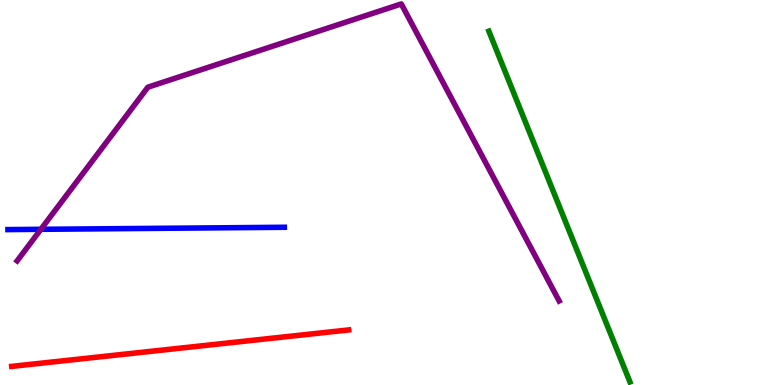[{'lines': ['blue', 'red'], 'intersections': []}, {'lines': ['green', 'red'], 'intersections': []}, {'lines': ['purple', 'red'], 'intersections': []}, {'lines': ['blue', 'green'], 'intersections': []}, {'lines': ['blue', 'purple'], 'intersections': [{'x': 0.527, 'y': 4.04}]}, {'lines': ['green', 'purple'], 'intersections': []}]